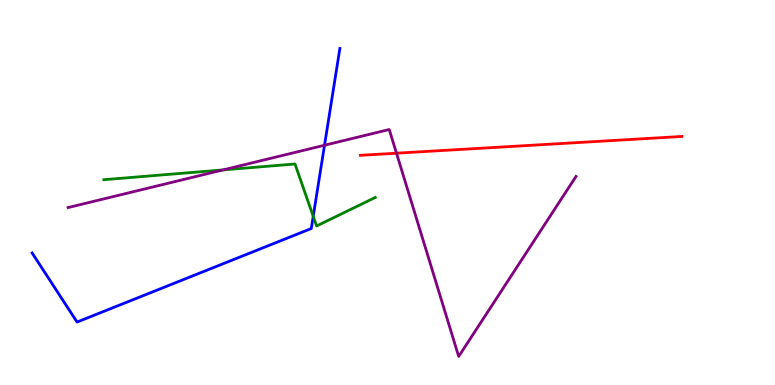[{'lines': ['blue', 'red'], 'intersections': []}, {'lines': ['green', 'red'], 'intersections': []}, {'lines': ['purple', 'red'], 'intersections': [{'x': 5.12, 'y': 6.02}]}, {'lines': ['blue', 'green'], 'intersections': [{'x': 4.04, 'y': 4.38}]}, {'lines': ['blue', 'purple'], 'intersections': [{'x': 4.19, 'y': 6.23}]}, {'lines': ['green', 'purple'], 'intersections': [{'x': 2.88, 'y': 5.59}]}]